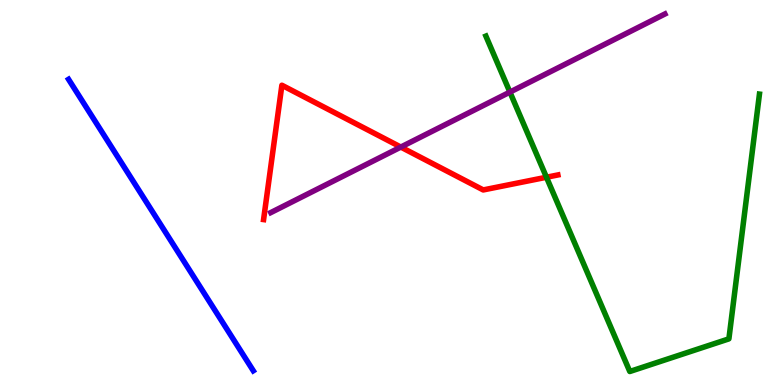[{'lines': ['blue', 'red'], 'intersections': []}, {'lines': ['green', 'red'], 'intersections': [{'x': 7.05, 'y': 5.4}]}, {'lines': ['purple', 'red'], 'intersections': [{'x': 5.17, 'y': 6.18}]}, {'lines': ['blue', 'green'], 'intersections': []}, {'lines': ['blue', 'purple'], 'intersections': []}, {'lines': ['green', 'purple'], 'intersections': [{'x': 6.58, 'y': 7.61}]}]